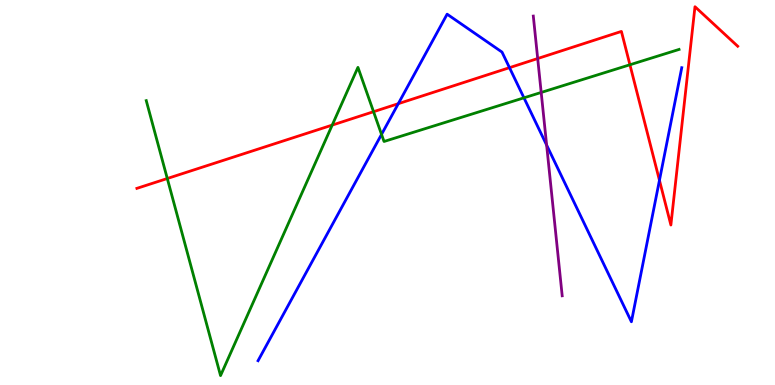[{'lines': ['blue', 'red'], 'intersections': [{'x': 5.14, 'y': 7.31}, {'x': 6.57, 'y': 8.24}, {'x': 8.51, 'y': 5.32}]}, {'lines': ['green', 'red'], 'intersections': [{'x': 2.16, 'y': 5.36}, {'x': 4.29, 'y': 6.75}, {'x': 4.82, 'y': 7.1}, {'x': 8.13, 'y': 8.32}]}, {'lines': ['purple', 'red'], 'intersections': [{'x': 6.94, 'y': 8.48}]}, {'lines': ['blue', 'green'], 'intersections': [{'x': 4.92, 'y': 6.51}, {'x': 6.76, 'y': 7.46}]}, {'lines': ['blue', 'purple'], 'intersections': [{'x': 7.05, 'y': 6.23}]}, {'lines': ['green', 'purple'], 'intersections': [{'x': 6.98, 'y': 7.6}]}]